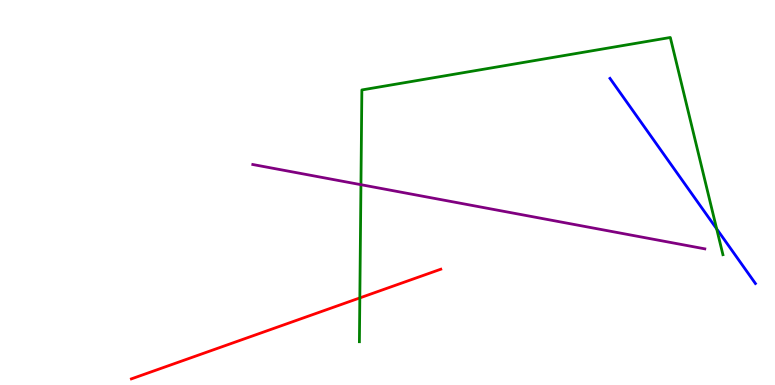[{'lines': ['blue', 'red'], 'intersections': []}, {'lines': ['green', 'red'], 'intersections': [{'x': 4.64, 'y': 2.26}]}, {'lines': ['purple', 'red'], 'intersections': []}, {'lines': ['blue', 'green'], 'intersections': [{'x': 9.25, 'y': 4.06}]}, {'lines': ['blue', 'purple'], 'intersections': []}, {'lines': ['green', 'purple'], 'intersections': [{'x': 4.66, 'y': 5.2}]}]